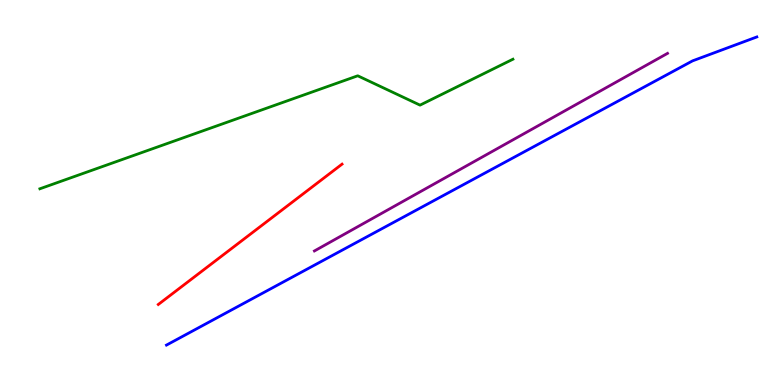[{'lines': ['blue', 'red'], 'intersections': []}, {'lines': ['green', 'red'], 'intersections': []}, {'lines': ['purple', 'red'], 'intersections': []}, {'lines': ['blue', 'green'], 'intersections': []}, {'lines': ['blue', 'purple'], 'intersections': []}, {'lines': ['green', 'purple'], 'intersections': []}]